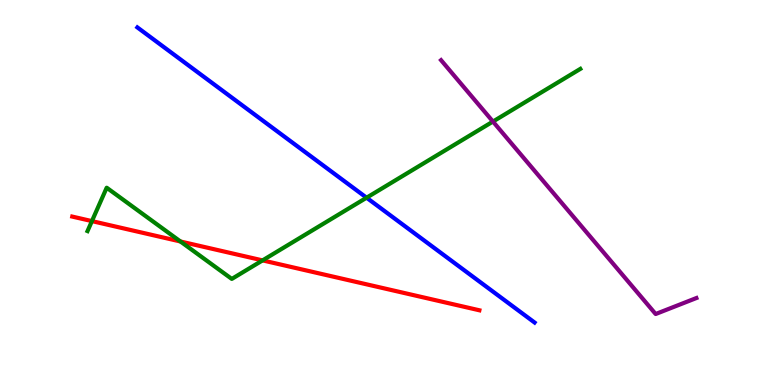[{'lines': ['blue', 'red'], 'intersections': []}, {'lines': ['green', 'red'], 'intersections': [{'x': 1.19, 'y': 4.26}, {'x': 2.33, 'y': 3.73}, {'x': 3.39, 'y': 3.24}]}, {'lines': ['purple', 'red'], 'intersections': []}, {'lines': ['blue', 'green'], 'intersections': [{'x': 4.73, 'y': 4.86}]}, {'lines': ['blue', 'purple'], 'intersections': []}, {'lines': ['green', 'purple'], 'intersections': [{'x': 6.36, 'y': 6.84}]}]